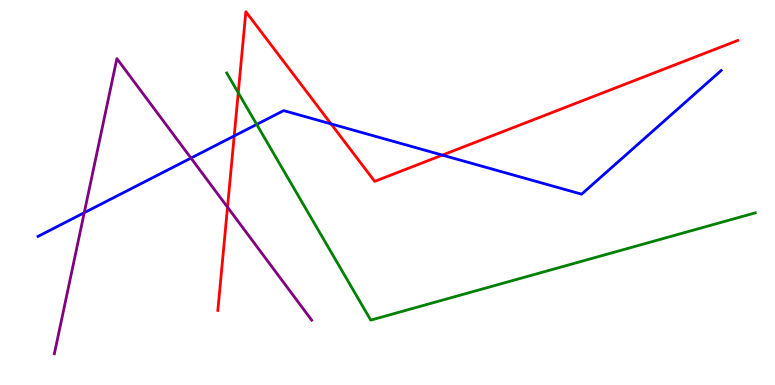[{'lines': ['blue', 'red'], 'intersections': [{'x': 3.02, 'y': 6.47}, {'x': 4.27, 'y': 6.78}, {'x': 5.71, 'y': 5.97}]}, {'lines': ['green', 'red'], 'intersections': [{'x': 3.07, 'y': 7.59}]}, {'lines': ['purple', 'red'], 'intersections': [{'x': 2.94, 'y': 4.62}]}, {'lines': ['blue', 'green'], 'intersections': [{'x': 3.31, 'y': 6.77}]}, {'lines': ['blue', 'purple'], 'intersections': [{'x': 1.09, 'y': 4.47}, {'x': 2.46, 'y': 5.89}]}, {'lines': ['green', 'purple'], 'intersections': []}]